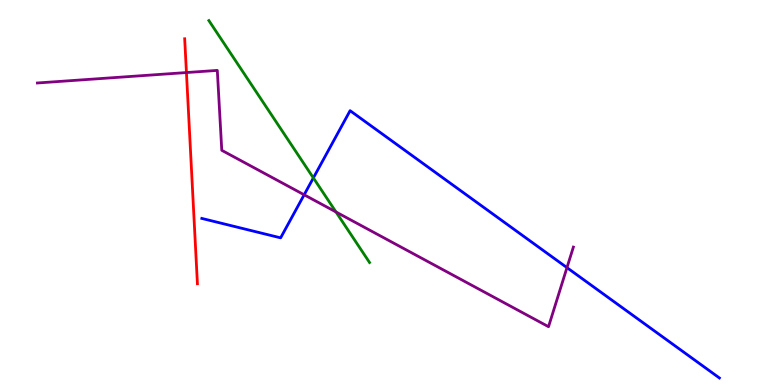[{'lines': ['blue', 'red'], 'intersections': []}, {'lines': ['green', 'red'], 'intersections': []}, {'lines': ['purple', 'red'], 'intersections': [{'x': 2.41, 'y': 8.12}]}, {'lines': ['blue', 'green'], 'intersections': [{'x': 4.04, 'y': 5.38}]}, {'lines': ['blue', 'purple'], 'intersections': [{'x': 3.92, 'y': 4.94}, {'x': 7.32, 'y': 3.05}]}, {'lines': ['green', 'purple'], 'intersections': [{'x': 4.34, 'y': 4.49}]}]